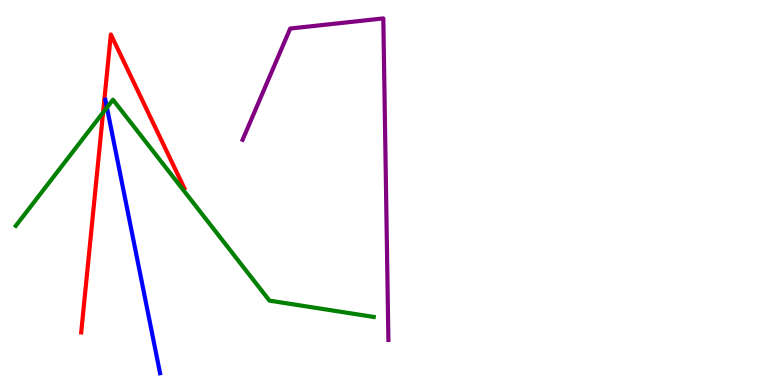[{'lines': ['blue', 'red'], 'intersections': []}, {'lines': ['green', 'red'], 'intersections': [{'x': 1.33, 'y': 7.08}]}, {'lines': ['purple', 'red'], 'intersections': []}, {'lines': ['blue', 'green'], 'intersections': [{'x': 1.38, 'y': 7.21}]}, {'lines': ['blue', 'purple'], 'intersections': []}, {'lines': ['green', 'purple'], 'intersections': []}]